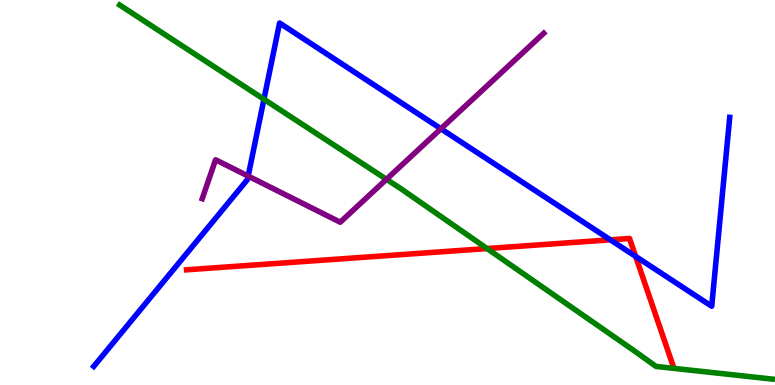[{'lines': ['blue', 'red'], 'intersections': [{'x': 7.88, 'y': 3.77}, {'x': 8.2, 'y': 3.34}]}, {'lines': ['green', 'red'], 'intersections': [{'x': 6.28, 'y': 3.54}]}, {'lines': ['purple', 'red'], 'intersections': []}, {'lines': ['blue', 'green'], 'intersections': [{'x': 3.41, 'y': 7.42}]}, {'lines': ['blue', 'purple'], 'intersections': [{'x': 3.2, 'y': 5.43}, {'x': 5.69, 'y': 6.66}]}, {'lines': ['green', 'purple'], 'intersections': [{'x': 4.99, 'y': 5.34}]}]